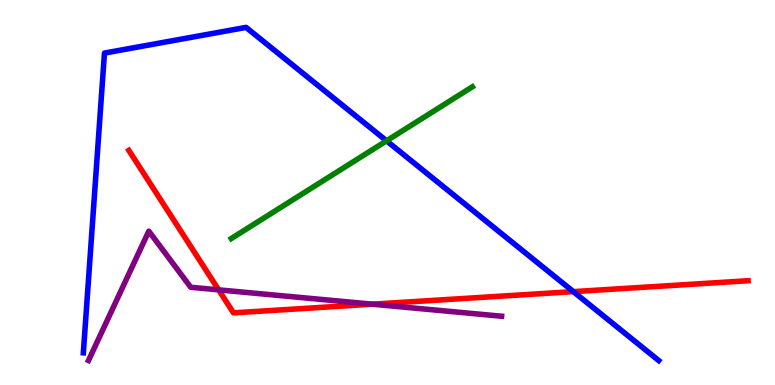[{'lines': ['blue', 'red'], 'intersections': [{'x': 7.4, 'y': 2.43}]}, {'lines': ['green', 'red'], 'intersections': []}, {'lines': ['purple', 'red'], 'intersections': [{'x': 2.82, 'y': 2.47}, {'x': 4.8, 'y': 2.1}]}, {'lines': ['blue', 'green'], 'intersections': [{'x': 4.99, 'y': 6.34}]}, {'lines': ['blue', 'purple'], 'intersections': []}, {'lines': ['green', 'purple'], 'intersections': []}]